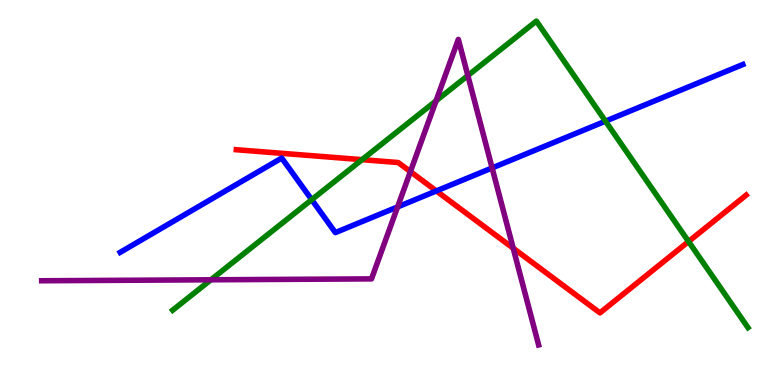[{'lines': ['blue', 'red'], 'intersections': [{'x': 5.63, 'y': 5.04}]}, {'lines': ['green', 'red'], 'intersections': [{'x': 4.67, 'y': 5.85}, {'x': 8.88, 'y': 3.73}]}, {'lines': ['purple', 'red'], 'intersections': [{'x': 5.3, 'y': 5.54}, {'x': 6.62, 'y': 3.55}]}, {'lines': ['blue', 'green'], 'intersections': [{'x': 4.02, 'y': 4.81}, {'x': 7.81, 'y': 6.85}]}, {'lines': ['blue', 'purple'], 'intersections': [{'x': 5.13, 'y': 4.63}, {'x': 6.35, 'y': 5.64}]}, {'lines': ['green', 'purple'], 'intersections': [{'x': 2.72, 'y': 2.73}, {'x': 5.63, 'y': 7.38}, {'x': 6.04, 'y': 8.04}]}]